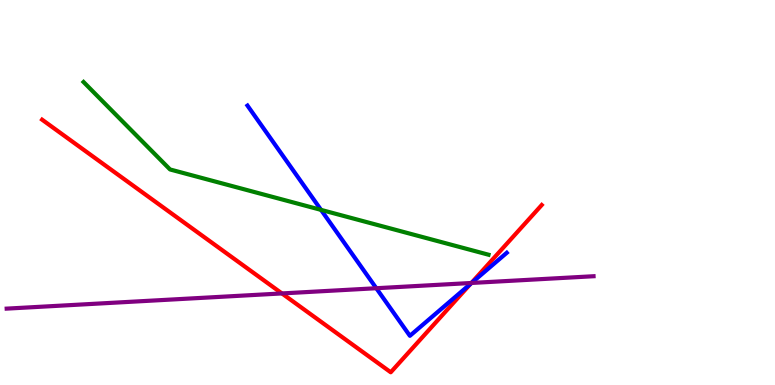[{'lines': ['blue', 'red'], 'intersections': [{'x': 6.07, 'y': 2.63}]}, {'lines': ['green', 'red'], 'intersections': []}, {'lines': ['purple', 'red'], 'intersections': [{'x': 3.64, 'y': 2.38}, {'x': 6.08, 'y': 2.65}]}, {'lines': ['blue', 'green'], 'intersections': [{'x': 4.14, 'y': 4.55}]}, {'lines': ['blue', 'purple'], 'intersections': [{'x': 4.86, 'y': 2.51}, {'x': 6.08, 'y': 2.65}]}, {'lines': ['green', 'purple'], 'intersections': []}]